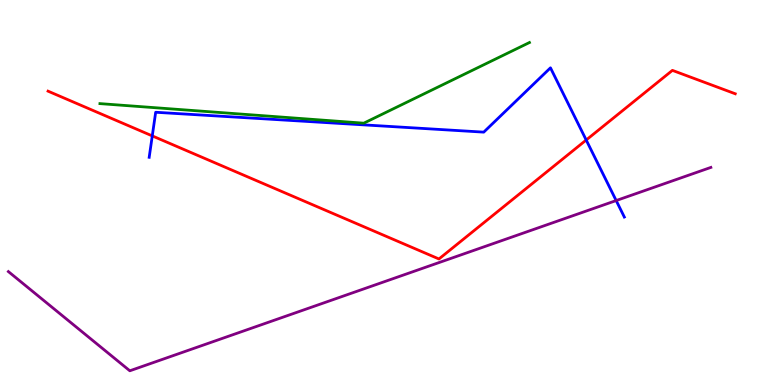[{'lines': ['blue', 'red'], 'intersections': [{'x': 1.96, 'y': 6.47}, {'x': 7.56, 'y': 6.36}]}, {'lines': ['green', 'red'], 'intersections': []}, {'lines': ['purple', 'red'], 'intersections': []}, {'lines': ['blue', 'green'], 'intersections': []}, {'lines': ['blue', 'purple'], 'intersections': [{'x': 7.95, 'y': 4.79}]}, {'lines': ['green', 'purple'], 'intersections': []}]